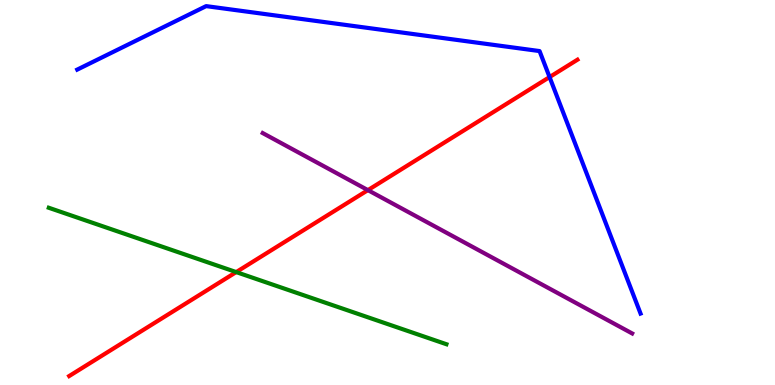[{'lines': ['blue', 'red'], 'intersections': [{'x': 7.09, 'y': 8.0}]}, {'lines': ['green', 'red'], 'intersections': [{'x': 3.05, 'y': 2.93}]}, {'lines': ['purple', 'red'], 'intersections': [{'x': 4.75, 'y': 5.06}]}, {'lines': ['blue', 'green'], 'intersections': []}, {'lines': ['blue', 'purple'], 'intersections': []}, {'lines': ['green', 'purple'], 'intersections': []}]